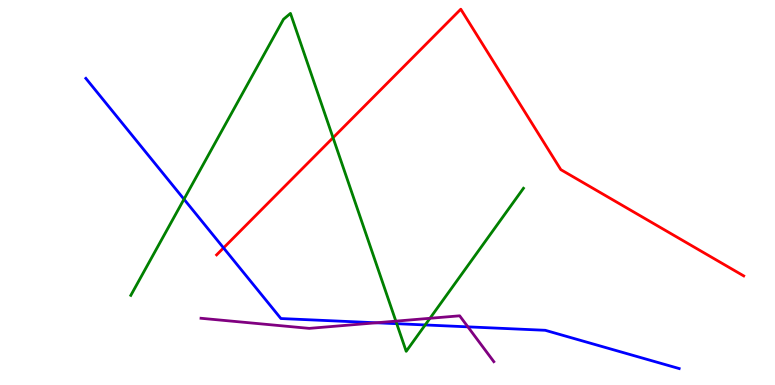[{'lines': ['blue', 'red'], 'intersections': [{'x': 2.88, 'y': 3.56}]}, {'lines': ['green', 'red'], 'intersections': [{'x': 4.3, 'y': 6.42}]}, {'lines': ['purple', 'red'], 'intersections': []}, {'lines': ['blue', 'green'], 'intersections': [{'x': 2.37, 'y': 4.83}, {'x': 5.12, 'y': 1.59}, {'x': 5.49, 'y': 1.56}]}, {'lines': ['blue', 'purple'], 'intersections': [{'x': 4.86, 'y': 1.62}, {'x': 6.04, 'y': 1.51}]}, {'lines': ['green', 'purple'], 'intersections': [{'x': 5.11, 'y': 1.66}, {'x': 5.55, 'y': 1.73}]}]